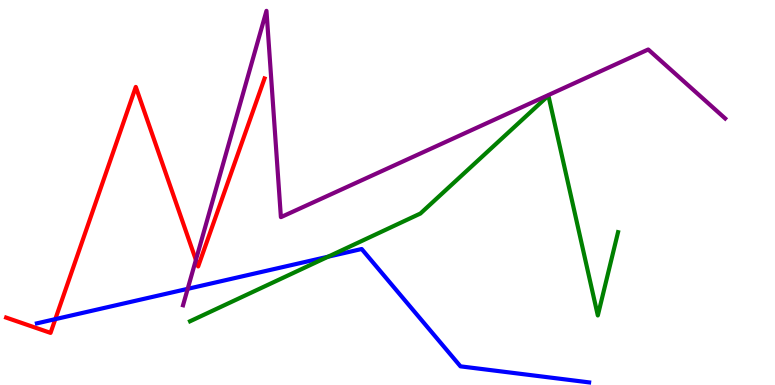[{'lines': ['blue', 'red'], 'intersections': [{'x': 0.714, 'y': 1.71}]}, {'lines': ['green', 'red'], 'intersections': []}, {'lines': ['purple', 'red'], 'intersections': [{'x': 2.53, 'y': 3.25}]}, {'lines': ['blue', 'green'], 'intersections': [{'x': 4.23, 'y': 3.33}]}, {'lines': ['blue', 'purple'], 'intersections': [{'x': 2.42, 'y': 2.5}]}, {'lines': ['green', 'purple'], 'intersections': []}]